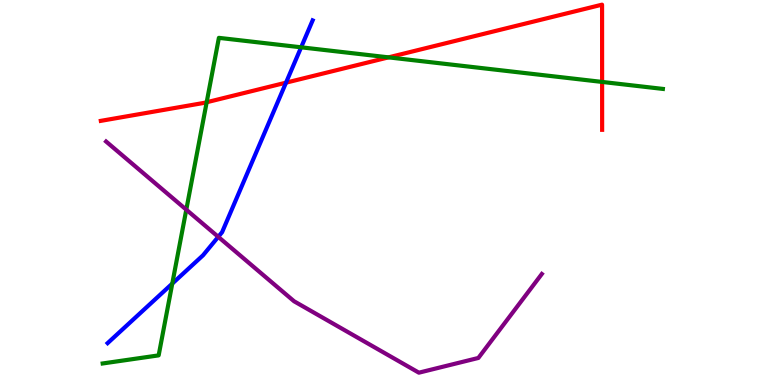[{'lines': ['blue', 'red'], 'intersections': [{'x': 3.69, 'y': 7.85}]}, {'lines': ['green', 'red'], 'intersections': [{'x': 2.67, 'y': 7.34}, {'x': 5.01, 'y': 8.51}, {'x': 7.77, 'y': 7.87}]}, {'lines': ['purple', 'red'], 'intersections': []}, {'lines': ['blue', 'green'], 'intersections': [{'x': 2.22, 'y': 2.63}, {'x': 3.89, 'y': 8.77}]}, {'lines': ['blue', 'purple'], 'intersections': [{'x': 2.82, 'y': 3.85}]}, {'lines': ['green', 'purple'], 'intersections': [{'x': 2.4, 'y': 4.55}]}]